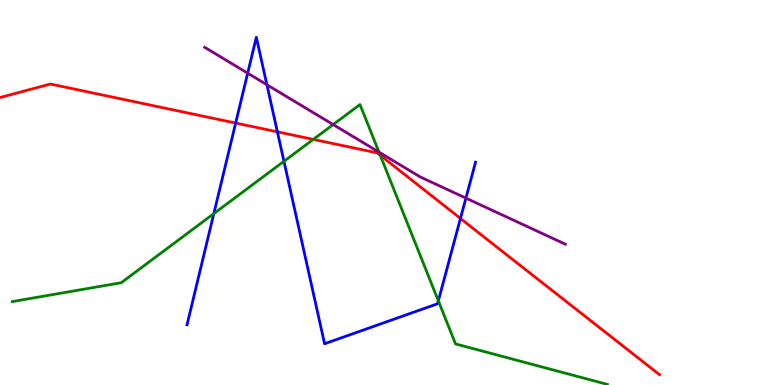[{'lines': ['blue', 'red'], 'intersections': [{'x': 3.04, 'y': 6.8}, {'x': 3.58, 'y': 6.58}, {'x': 5.94, 'y': 4.33}]}, {'lines': ['green', 'red'], 'intersections': [{'x': 4.04, 'y': 6.38}, {'x': 4.91, 'y': 5.97}]}, {'lines': ['purple', 'red'], 'intersections': []}, {'lines': ['blue', 'green'], 'intersections': [{'x': 2.76, 'y': 4.45}, {'x': 3.66, 'y': 5.81}, {'x': 5.66, 'y': 2.19}]}, {'lines': ['blue', 'purple'], 'intersections': [{'x': 3.2, 'y': 8.1}, {'x': 3.44, 'y': 7.8}, {'x': 6.01, 'y': 4.85}]}, {'lines': ['green', 'purple'], 'intersections': [{'x': 4.3, 'y': 6.76}, {'x': 4.89, 'y': 6.05}]}]